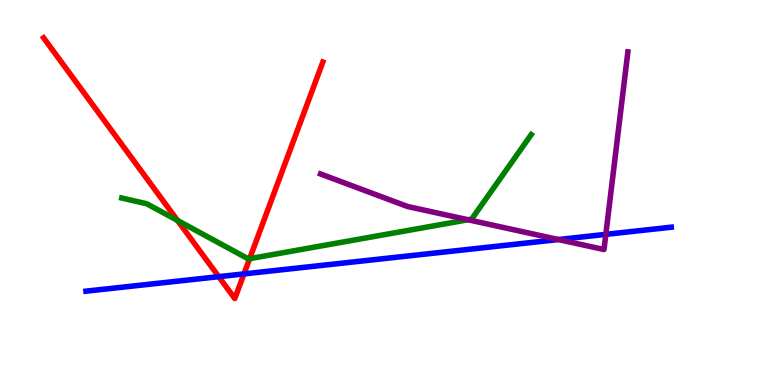[{'lines': ['blue', 'red'], 'intersections': [{'x': 2.82, 'y': 2.81}, {'x': 3.15, 'y': 2.89}]}, {'lines': ['green', 'red'], 'intersections': [{'x': 2.29, 'y': 4.27}, {'x': 3.22, 'y': 3.28}]}, {'lines': ['purple', 'red'], 'intersections': []}, {'lines': ['blue', 'green'], 'intersections': []}, {'lines': ['blue', 'purple'], 'intersections': [{'x': 7.2, 'y': 3.78}, {'x': 7.82, 'y': 3.91}]}, {'lines': ['green', 'purple'], 'intersections': [{'x': 6.04, 'y': 4.29}]}]